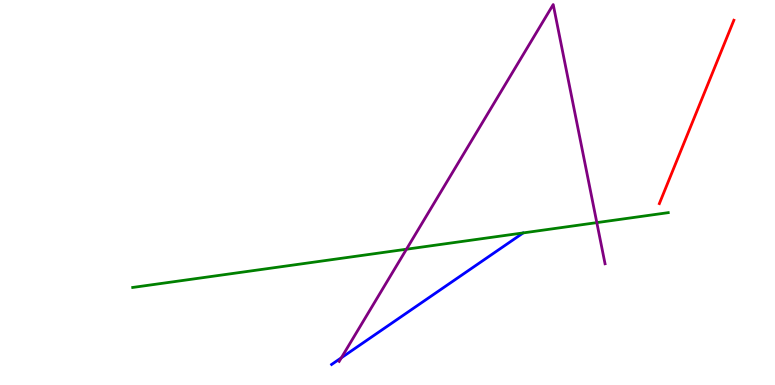[{'lines': ['blue', 'red'], 'intersections': []}, {'lines': ['green', 'red'], 'intersections': []}, {'lines': ['purple', 'red'], 'intersections': []}, {'lines': ['blue', 'green'], 'intersections': []}, {'lines': ['blue', 'purple'], 'intersections': [{'x': 4.4, 'y': 0.707}]}, {'lines': ['green', 'purple'], 'intersections': [{'x': 5.24, 'y': 3.53}, {'x': 7.7, 'y': 4.22}]}]